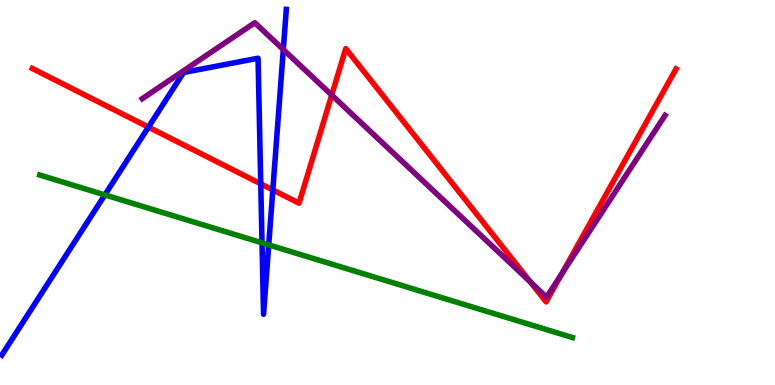[{'lines': ['blue', 'red'], 'intersections': [{'x': 1.92, 'y': 6.7}, {'x': 3.36, 'y': 5.23}, {'x': 3.52, 'y': 5.07}]}, {'lines': ['green', 'red'], 'intersections': []}, {'lines': ['purple', 'red'], 'intersections': [{'x': 4.28, 'y': 7.53}, {'x': 6.84, 'y': 2.68}, {'x': 7.25, 'y': 2.88}]}, {'lines': ['blue', 'green'], 'intersections': [{'x': 1.35, 'y': 4.94}, {'x': 3.38, 'y': 3.69}, {'x': 3.47, 'y': 3.64}]}, {'lines': ['blue', 'purple'], 'intersections': [{'x': 3.66, 'y': 8.71}]}, {'lines': ['green', 'purple'], 'intersections': []}]